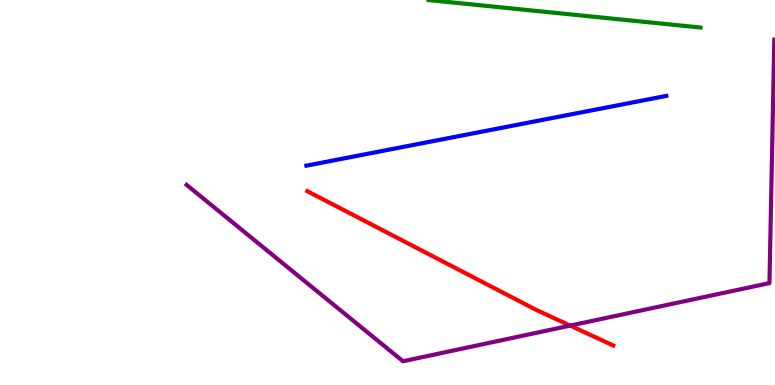[{'lines': ['blue', 'red'], 'intersections': []}, {'lines': ['green', 'red'], 'intersections': []}, {'lines': ['purple', 'red'], 'intersections': [{'x': 7.36, 'y': 1.54}]}, {'lines': ['blue', 'green'], 'intersections': []}, {'lines': ['blue', 'purple'], 'intersections': []}, {'lines': ['green', 'purple'], 'intersections': []}]